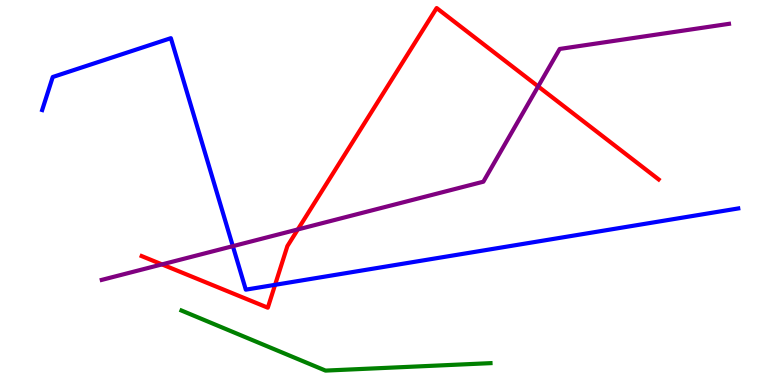[{'lines': ['blue', 'red'], 'intersections': [{'x': 3.55, 'y': 2.6}]}, {'lines': ['green', 'red'], 'intersections': []}, {'lines': ['purple', 'red'], 'intersections': [{'x': 2.09, 'y': 3.13}, {'x': 3.84, 'y': 4.04}, {'x': 6.94, 'y': 7.76}]}, {'lines': ['blue', 'green'], 'intersections': []}, {'lines': ['blue', 'purple'], 'intersections': [{'x': 3.0, 'y': 3.61}]}, {'lines': ['green', 'purple'], 'intersections': []}]